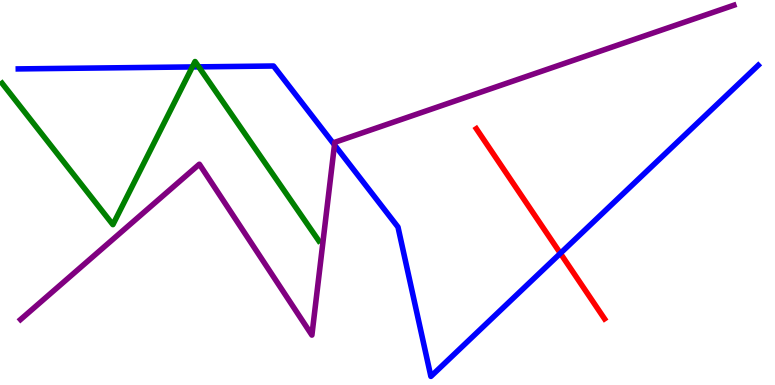[{'lines': ['blue', 'red'], 'intersections': [{'x': 7.23, 'y': 3.42}]}, {'lines': ['green', 'red'], 'intersections': []}, {'lines': ['purple', 'red'], 'intersections': []}, {'lines': ['blue', 'green'], 'intersections': [{'x': 2.48, 'y': 8.26}, {'x': 2.56, 'y': 8.26}]}, {'lines': ['blue', 'purple'], 'intersections': [{'x': 4.32, 'y': 6.24}]}, {'lines': ['green', 'purple'], 'intersections': []}]